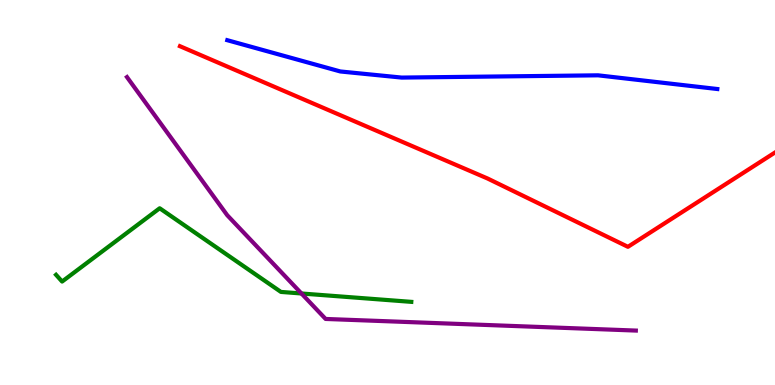[{'lines': ['blue', 'red'], 'intersections': []}, {'lines': ['green', 'red'], 'intersections': []}, {'lines': ['purple', 'red'], 'intersections': []}, {'lines': ['blue', 'green'], 'intersections': []}, {'lines': ['blue', 'purple'], 'intersections': []}, {'lines': ['green', 'purple'], 'intersections': [{'x': 3.89, 'y': 2.38}]}]